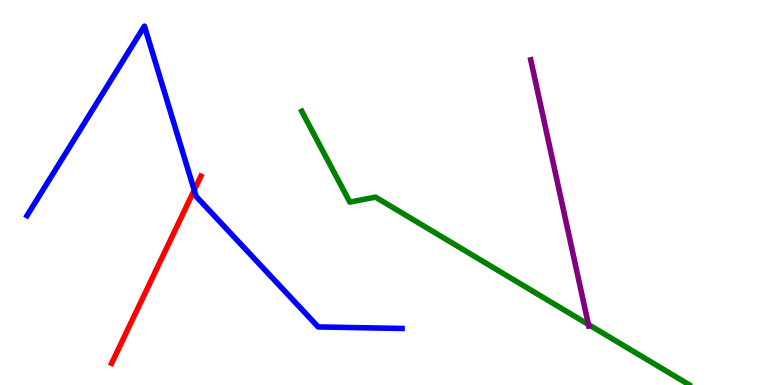[{'lines': ['blue', 'red'], 'intersections': [{'x': 2.51, 'y': 5.06}]}, {'lines': ['green', 'red'], 'intersections': []}, {'lines': ['purple', 'red'], 'intersections': []}, {'lines': ['blue', 'green'], 'intersections': []}, {'lines': ['blue', 'purple'], 'intersections': []}, {'lines': ['green', 'purple'], 'intersections': [{'x': 7.59, 'y': 1.57}]}]